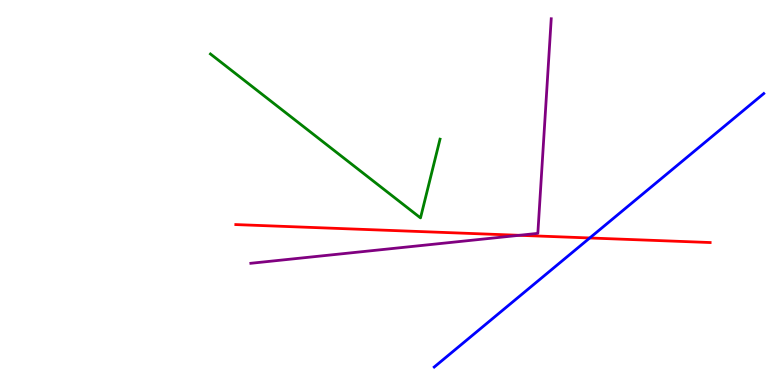[{'lines': ['blue', 'red'], 'intersections': [{'x': 7.61, 'y': 3.82}]}, {'lines': ['green', 'red'], 'intersections': []}, {'lines': ['purple', 'red'], 'intersections': [{'x': 6.7, 'y': 3.89}]}, {'lines': ['blue', 'green'], 'intersections': []}, {'lines': ['blue', 'purple'], 'intersections': []}, {'lines': ['green', 'purple'], 'intersections': []}]